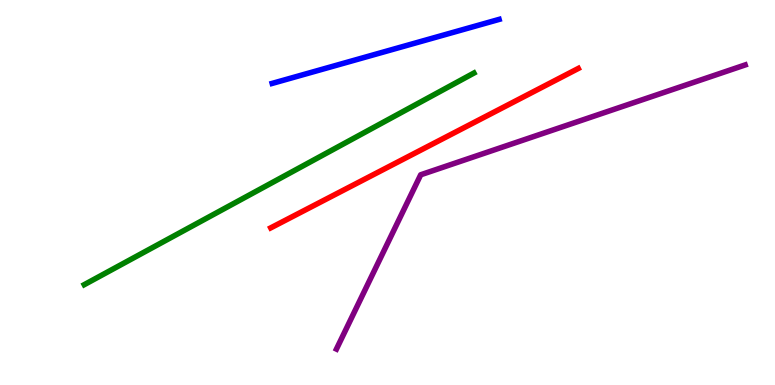[{'lines': ['blue', 'red'], 'intersections': []}, {'lines': ['green', 'red'], 'intersections': []}, {'lines': ['purple', 'red'], 'intersections': []}, {'lines': ['blue', 'green'], 'intersections': []}, {'lines': ['blue', 'purple'], 'intersections': []}, {'lines': ['green', 'purple'], 'intersections': []}]